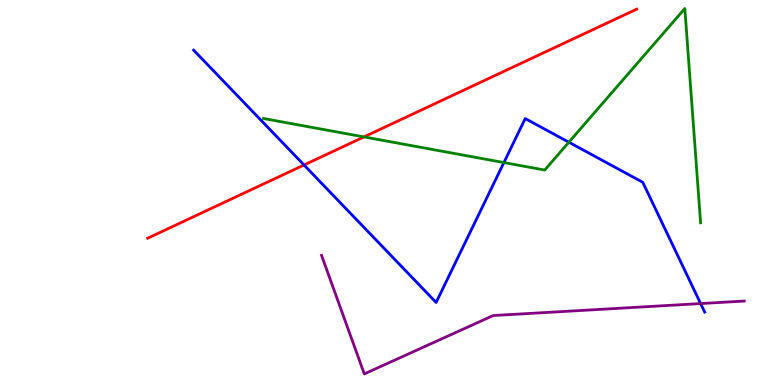[{'lines': ['blue', 'red'], 'intersections': [{'x': 3.92, 'y': 5.71}]}, {'lines': ['green', 'red'], 'intersections': [{'x': 4.7, 'y': 6.44}]}, {'lines': ['purple', 'red'], 'intersections': []}, {'lines': ['blue', 'green'], 'intersections': [{'x': 6.5, 'y': 5.78}, {'x': 7.34, 'y': 6.31}]}, {'lines': ['blue', 'purple'], 'intersections': [{'x': 9.04, 'y': 2.12}]}, {'lines': ['green', 'purple'], 'intersections': []}]